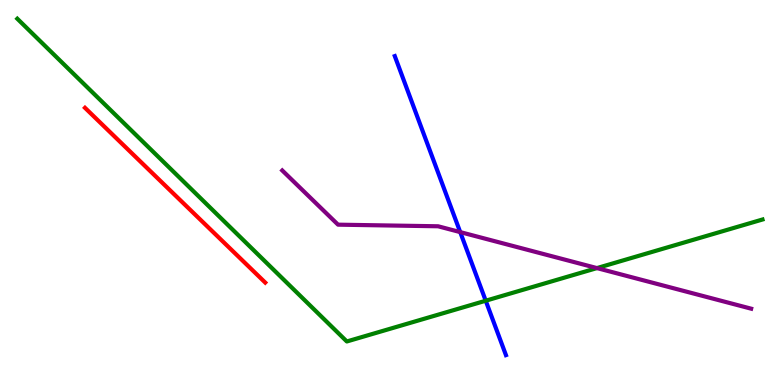[{'lines': ['blue', 'red'], 'intersections': []}, {'lines': ['green', 'red'], 'intersections': []}, {'lines': ['purple', 'red'], 'intersections': []}, {'lines': ['blue', 'green'], 'intersections': [{'x': 6.27, 'y': 2.19}]}, {'lines': ['blue', 'purple'], 'intersections': [{'x': 5.94, 'y': 3.97}]}, {'lines': ['green', 'purple'], 'intersections': [{'x': 7.7, 'y': 3.04}]}]